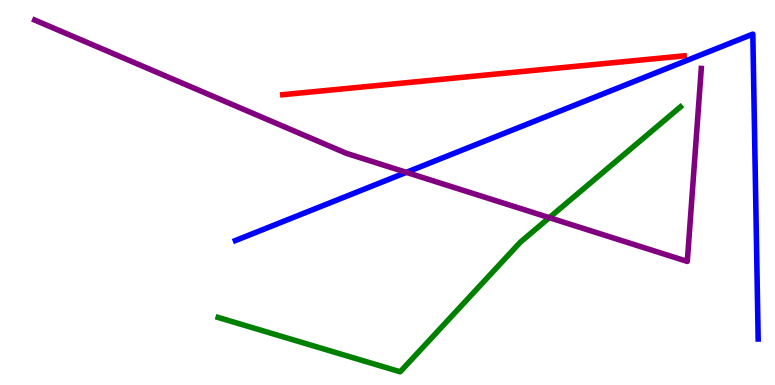[{'lines': ['blue', 'red'], 'intersections': []}, {'lines': ['green', 'red'], 'intersections': []}, {'lines': ['purple', 'red'], 'intersections': []}, {'lines': ['blue', 'green'], 'intersections': []}, {'lines': ['blue', 'purple'], 'intersections': [{'x': 5.24, 'y': 5.52}]}, {'lines': ['green', 'purple'], 'intersections': [{'x': 7.09, 'y': 4.35}]}]